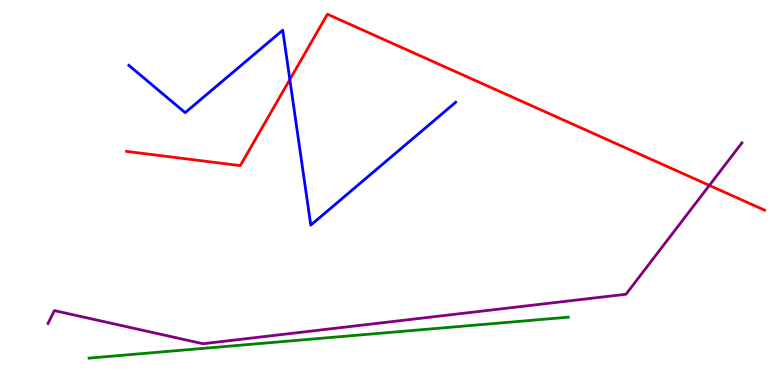[{'lines': ['blue', 'red'], 'intersections': [{'x': 3.74, 'y': 7.93}]}, {'lines': ['green', 'red'], 'intersections': []}, {'lines': ['purple', 'red'], 'intersections': [{'x': 9.15, 'y': 5.18}]}, {'lines': ['blue', 'green'], 'intersections': []}, {'lines': ['blue', 'purple'], 'intersections': []}, {'lines': ['green', 'purple'], 'intersections': []}]